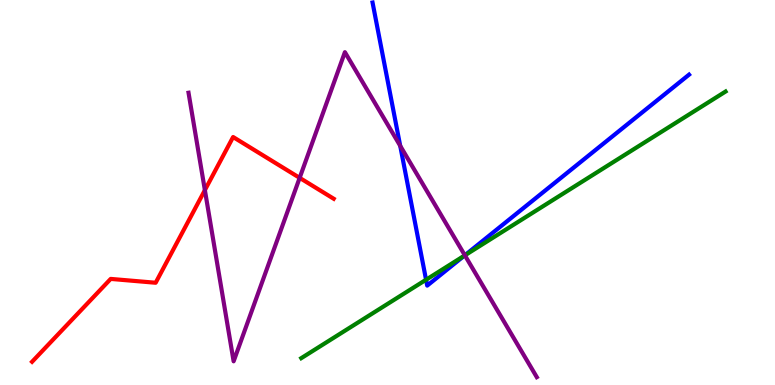[{'lines': ['blue', 'red'], 'intersections': []}, {'lines': ['green', 'red'], 'intersections': []}, {'lines': ['purple', 'red'], 'intersections': [{'x': 2.64, 'y': 5.06}, {'x': 3.87, 'y': 5.38}]}, {'lines': ['blue', 'green'], 'intersections': [{'x': 5.5, 'y': 2.73}, {'x': 5.99, 'y': 3.36}]}, {'lines': ['blue', 'purple'], 'intersections': [{'x': 5.16, 'y': 6.21}, {'x': 6.0, 'y': 3.37}]}, {'lines': ['green', 'purple'], 'intersections': [{'x': 6.0, 'y': 3.37}]}]